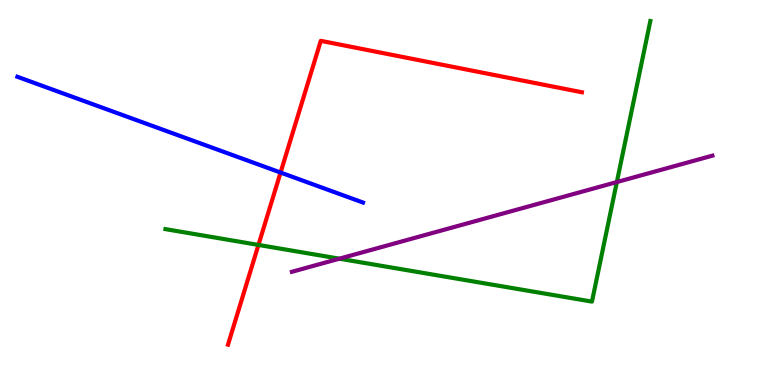[{'lines': ['blue', 'red'], 'intersections': [{'x': 3.62, 'y': 5.52}]}, {'lines': ['green', 'red'], 'intersections': [{'x': 3.33, 'y': 3.64}]}, {'lines': ['purple', 'red'], 'intersections': []}, {'lines': ['blue', 'green'], 'intersections': []}, {'lines': ['blue', 'purple'], 'intersections': []}, {'lines': ['green', 'purple'], 'intersections': [{'x': 4.38, 'y': 3.28}, {'x': 7.96, 'y': 5.27}]}]